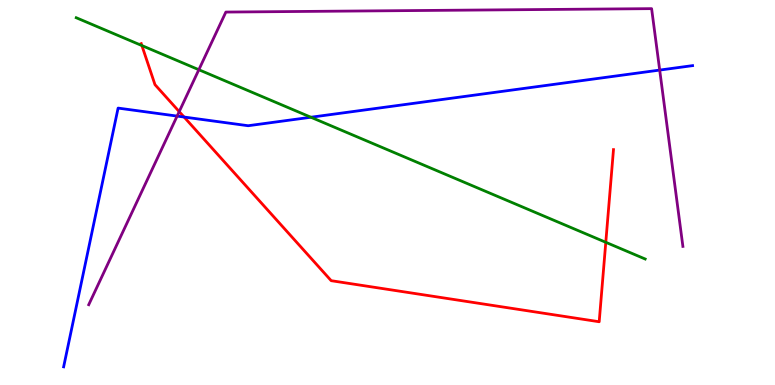[{'lines': ['blue', 'red'], 'intersections': [{'x': 2.38, 'y': 6.96}]}, {'lines': ['green', 'red'], 'intersections': [{'x': 1.83, 'y': 8.82}, {'x': 7.82, 'y': 3.71}]}, {'lines': ['purple', 'red'], 'intersections': [{'x': 2.31, 'y': 7.1}]}, {'lines': ['blue', 'green'], 'intersections': [{'x': 4.01, 'y': 6.95}]}, {'lines': ['blue', 'purple'], 'intersections': [{'x': 2.29, 'y': 6.98}, {'x': 8.51, 'y': 8.18}]}, {'lines': ['green', 'purple'], 'intersections': [{'x': 2.57, 'y': 8.19}]}]